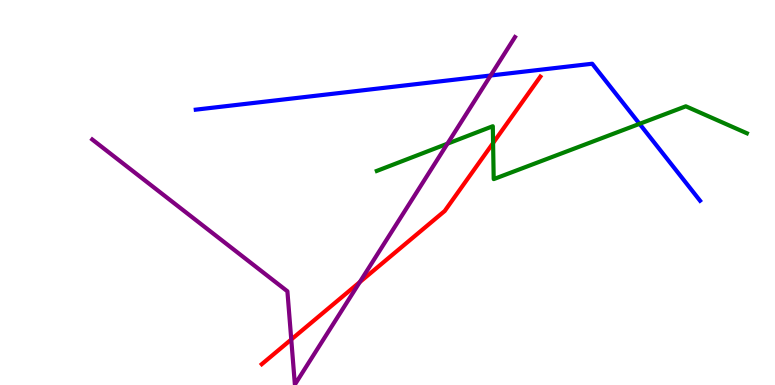[{'lines': ['blue', 'red'], 'intersections': []}, {'lines': ['green', 'red'], 'intersections': [{'x': 6.36, 'y': 6.29}]}, {'lines': ['purple', 'red'], 'intersections': [{'x': 3.76, 'y': 1.18}, {'x': 4.64, 'y': 2.67}]}, {'lines': ['blue', 'green'], 'intersections': [{'x': 8.25, 'y': 6.78}]}, {'lines': ['blue', 'purple'], 'intersections': [{'x': 6.33, 'y': 8.04}]}, {'lines': ['green', 'purple'], 'intersections': [{'x': 5.77, 'y': 6.27}]}]